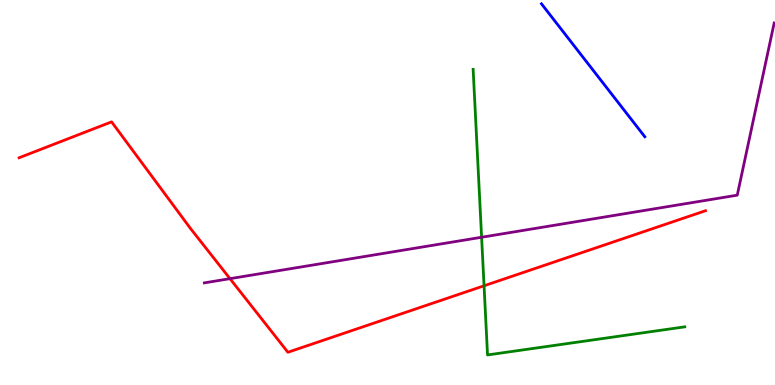[{'lines': ['blue', 'red'], 'intersections': []}, {'lines': ['green', 'red'], 'intersections': [{'x': 6.25, 'y': 2.58}]}, {'lines': ['purple', 'red'], 'intersections': [{'x': 2.97, 'y': 2.76}]}, {'lines': ['blue', 'green'], 'intersections': []}, {'lines': ['blue', 'purple'], 'intersections': []}, {'lines': ['green', 'purple'], 'intersections': [{'x': 6.21, 'y': 3.84}]}]